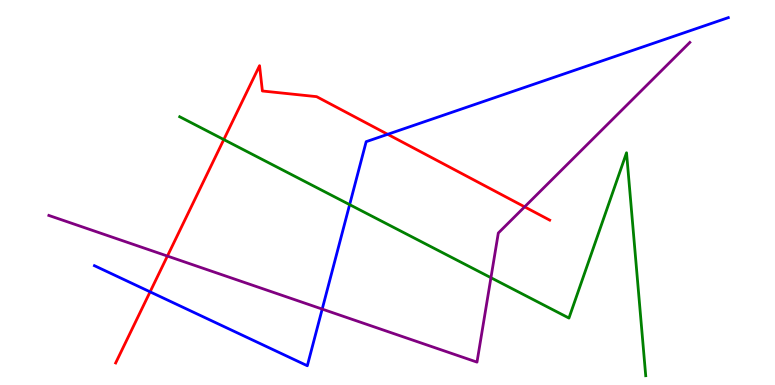[{'lines': ['blue', 'red'], 'intersections': [{'x': 1.94, 'y': 2.42}, {'x': 5.0, 'y': 6.51}]}, {'lines': ['green', 'red'], 'intersections': [{'x': 2.89, 'y': 6.38}]}, {'lines': ['purple', 'red'], 'intersections': [{'x': 2.16, 'y': 3.35}, {'x': 6.77, 'y': 4.63}]}, {'lines': ['blue', 'green'], 'intersections': [{'x': 4.51, 'y': 4.68}]}, {'lines': ['blue', 'purple'], 'intersections': [{'x': 4.16, 'y': 1.97}]}, {'lines': ['green', 'purple'], 'intersections': [{'x': 6.33, 'y': 2.79}]}]